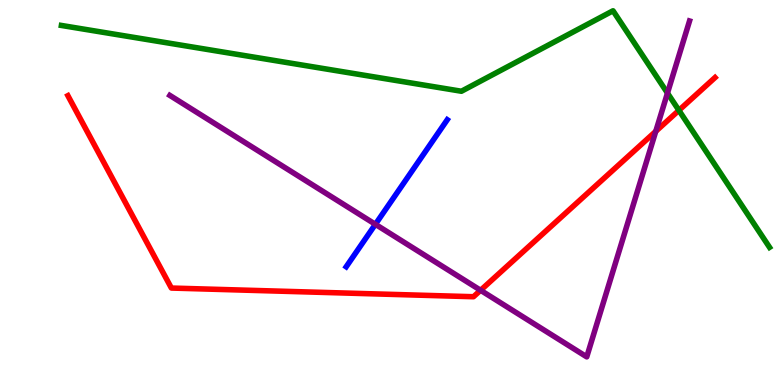[{'lines': ['blue', 'red'], 'intersections': []}, {'lines': ['green', 'red'], 'intersections': [{'x': 8.76, 'y': 7.13}]}, {'lines': ['purple', 'red'], 'intersections': [{'x': 6.2, 'y': 2.46}, {'x': 8.46, 'y': 6.59}]}, {'lines': ['blue', 'green'], 'intersections': []}, {'lines': ['blue', 'purple'], 'intersections': [{'x': 4.84, 'y': 4.17}]}, {'lines': ['green', 'purple'], 'intersections': [{'x': 8.61, 'y': 7.58}]}]